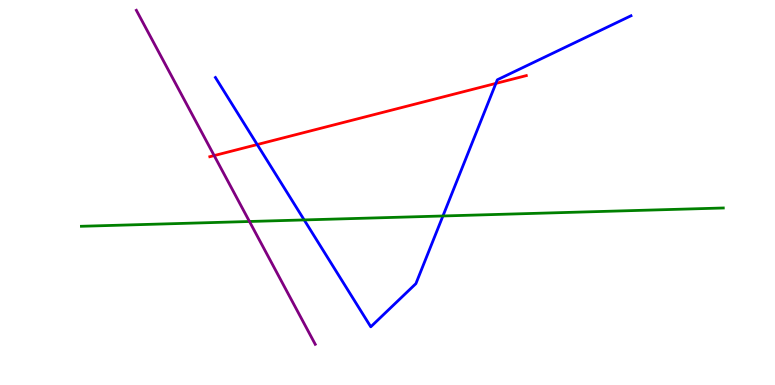[{'lines': ['blue', 'red'], 'intersections': [{'x': 3.32, 'y': 6.25}, {'x': 6.4, 'y': 7.83}]}, {'lines': ['green', 'red'], 'intersections': []}, {'lines': ['purple', 'red'], 'intersections': [{'x': 2.76, 'y': 5.96}]}, {'lines': ['blue', 'green'], 'intersections': [{'x': 3.92, 'y': 4.29}, {'x': 5.72, 'y': 4.39}]}, {'lines': ['blue', 'purple'], 'intersections': []}, {'lines': ['green', 'purple'], 'intersections': [{'x': 3.22, 'y': 4.25}]}]